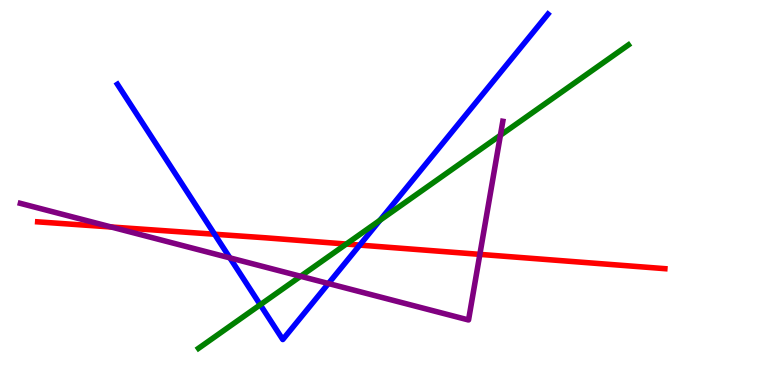[{'lines': ['blue', 'red'], 'intersections': [{'x': 2.77, 'y': 3.92}, {'x': 4.64, 'y': 3.63}]}, {'lines': ['green', 'red'], 'intersections': [{'x': 4.47, 'y': 3.66}]}, {'lines': ['purple', 'red'], 'intersections': [{'x': 1.44, 'y': 4.1}, {'x': 6.19, 'y': 3.39}]}, {'lines': ['blue', 'green'], 'intersections': [{'x': 3.36, 'y': 2.08}, {'x': 4.9, 'y': 4.28}]}, {'lines': ['blue', 'purple'], 'intersections': [{'x': 2.97, 'y': 3.3}, {'x': 4.24, 'y': 2.64}]}, {'lines': ['green', 'purple'], 'intersections': [{'x': 3.88, 'y': 2.82}, {'x': 6.46, 'y': 6.49}]}]